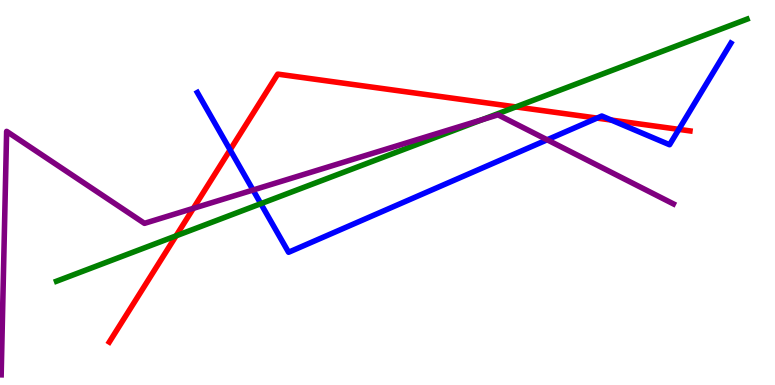[{'lines': ['blue', 'red'], 'intersections': [{'x': 2.97, 'y': 6.11}, {'x': 7.7, 'y': 6.93}, {'x': 7.89, 'y': 6.88}, {'x': 8.76, 'y': 6.64}]}, {'lines': ['green', 'red'], 'intersections': [{'x': 2.27, 'y': 3.87}, {'x': 6.66, 'y': 7.22}]}, {'lines': ['purple', 'red'], 'intersections': [{'x': 2.49, 'y': 4.59}]}, {'lines': ['blue', 'green'], 'intersections': [{'x': 3.37, 'y': 4.71}]}, {'lines': ['blue', 'purple'], 'intersections': [{'x': 3.26, 'y': 5.06}, {'x': 7.06, 'y': 6.37}]}, {'lines': ['green', 'purple'], 'intersections': [{'x': 6.22, 'y': 6.89}]}]